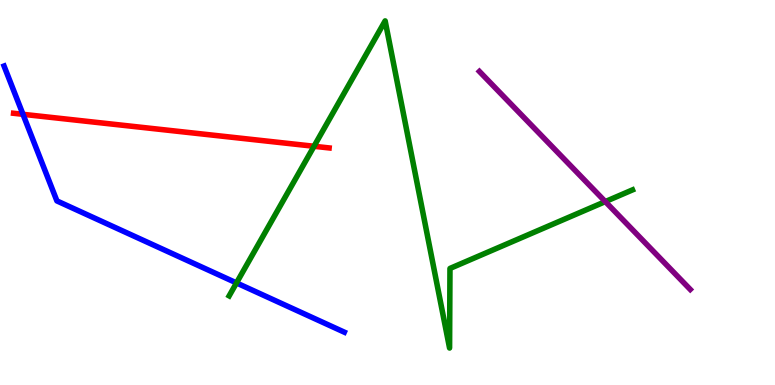[{'lines': ['blue', 'red'], 'intersections': [{'x': 0.296, 'y': 7.03}]}, {'lines': ['green', 'red'], 'intersections': [{'x': 4.05, 'y': 6.2}]}, {'lines': ['purple', 'red'], 'intersections': []}, {'lines': ['blue', 'green'], 'intersections': [{'x': 3.05, 'y': 2.65}]}, {'lines': ['blue', 'purple'], 'intersections': []}, {'lines': ['green', 'purple'], 'intersections': [{'x': 7.81, 'y': 4.76}]}]